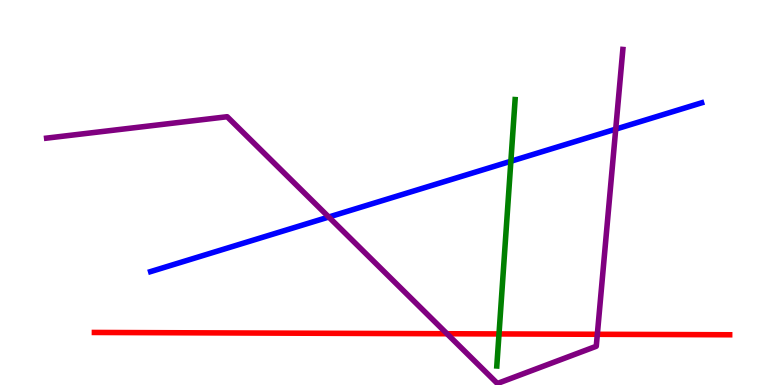[{'lines': ['blue', 'red'], 'intersections': []}, {'lines': ['green', 'red'], 'intersections': [{'x': 6.44, 'y': 1.33}]}, {'lines': ['purple', 'red'], 'intersections': [{'x': 5.77, 'y': 1.33}, {'x': 7.71, 'y': 1.32}]}, {'lines': ['blue', 'green'], 'intersections': [{'x': 6.59, 'y': 5.81}]}, {'lines': ['blue', 'purple'], 'intersections': [{'x': 4.24, 'y': 4.36}, {'x': 7.94, 'y': 6.65}]}, {'lines': ['green', 'purple'], 'intersections': []}]